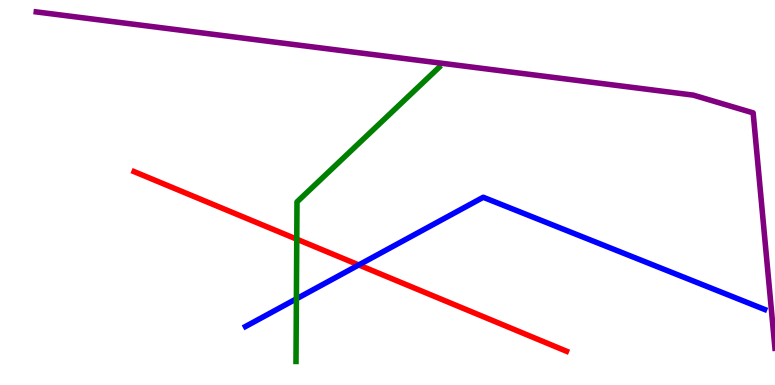[{'lines': ['blue', 'red'], 'intersections': [{'x': 4.63, 'y': 3.12}]}, {'lines': ['green', 'red'], 'intersections': [{'x': 3.83, 'y': 3.79}]}, {'lines': ['purple', 'red'], 'intersections': []}, {'lines': ['blue', 'green'], 'intersections': [{'x': 3.82, 'y': 2.24}]}, {'lines': ['blue', 'purple'], 'intersections': []}, {'lines': ['green', 'purple'], 'intersections': []}]